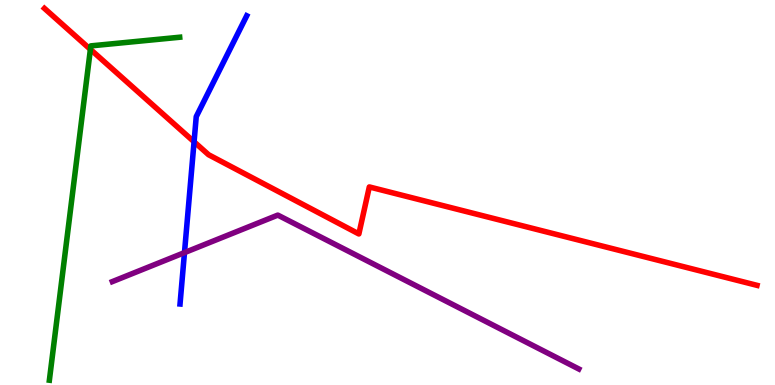[{'lines': ['blue', 'red'], 'intersections': [{'x': 2.5, 'y': 6.32}]}, {'lines': ['green', 'red'], 'intersections': [{'x': 1.17, 'y': 8.72}]}, {'lines': ['purple', 'red'], 'intersections': []}, {'lines': ['blue', 'green'], 'intersections': []}, {'lines': ['blue', 'purple'], 'intersections': [{'x': 2.38, 'y': 3.44}]}, {'lines': ['green', 'purple'], 'intersections': []}]